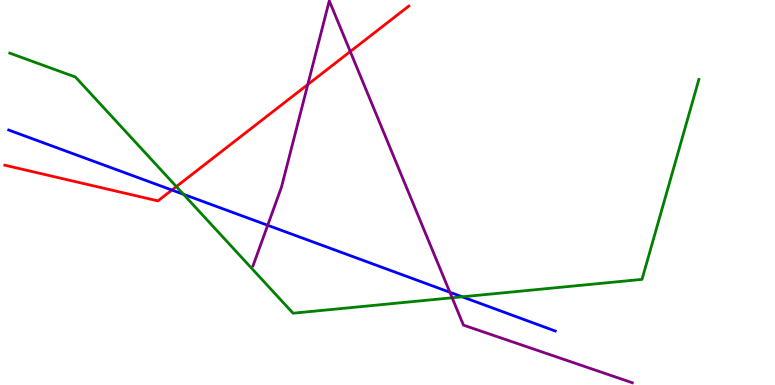[{'lines': ['blue', 'red'], 'intersections': [{'x': 2.22, 'y': 5.06}]}, {'lines': ['green', 'red'], 'intersections': [{'x': 2.28, 'y': 5.15}]}, {'lines': ['purple', 'red'], 'intersections': [{'x': 3.97, 'y': 7.8}, {'x': 4.52, 'y': 8.66}]}, {'lines': ['blue', 'green'], 'intersections': [{'x': 2.37, 'y': 4.95}, {'x': 5.96, 'y': 2.29}]}, {'lines': ['blue', 'purple'], 'intersections': [{'x': 3.45, 'y': 4.15}, {'x': 5.8, 'y': 2.41}]}, {'lines': ['green', 'purple'], 'intersections': [{'x': 5.83, 'y': 2.27}]}]